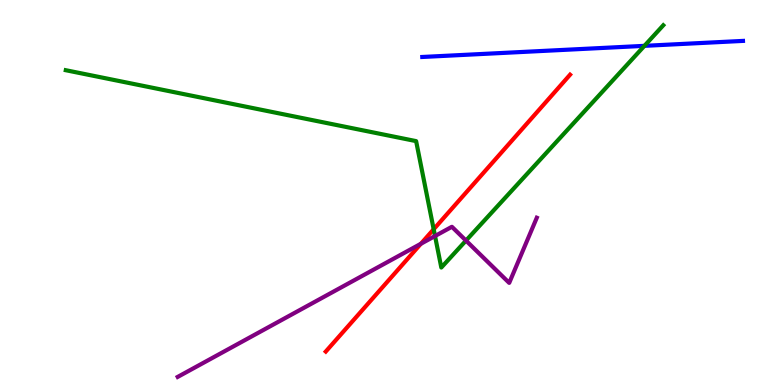[{'lines': ['blue', 'red'], 'intersections': []}, {'lines': ['green', 'red'], 'intersections': [{'x': 5.6, 'y': 4.05}]}, {'lines': ['purple', 'red'], 'intersections': [{'x': 5.43, 'y': 3.67}]}, {'lines': ['blue', 'green'], 'intersections': [{'x': 8.32, 'y': 8.81}]}, {'lines': ['blue', 'purple'], 'intersections': []}, {'lines': ['green', 'purple'], 'intersections': [{'x': 5.61, 'y': 3.87}, {'x': 6.01, 'y': 3.75}]}]